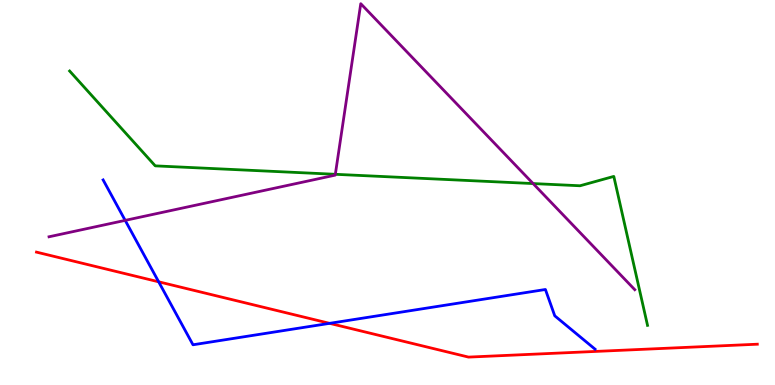[{'lines': ['blue', 'red'], 'intersections': [{'x': 2.05, 'y': 2.68}, {'x': 4.25, 'y': 1.6}]}, {'lines': ['green', 'red'], 'intersections': []}, {'lines': ['purple', 'red'], 'intersections': []}, {'lines': ['blue', 'green'], 'intersections': []}, {'lines': ['blue', 'purple'], 'intersections': [{'x': 1.62, 'y': 4.28}]}, {'lines': ['green', 'purple'], 'intersections': [{'x': 4.33, 'y': 5.47}, {'x': 6.88, 'y': 5.23}]}]